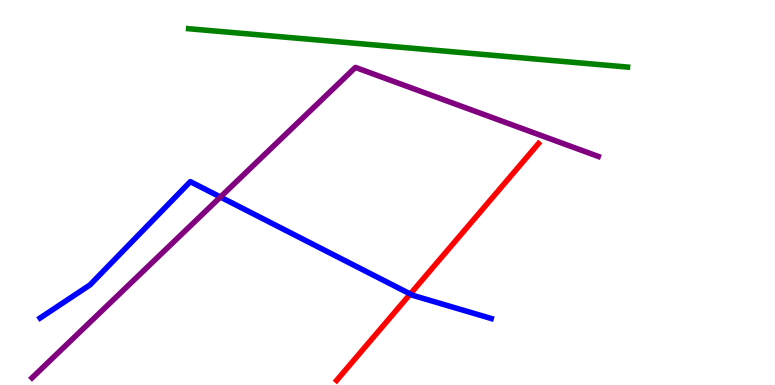[{'lines': ['blue', 'red'], 'intersections': [{'x': 5.29, 'y': 2.36}]}, {'lines': ['green', 'red'], 'intersections': []}, {'lines': ['purple', 'red'], 'intersections': []}, {'lines': ['blue', 'green'], 'intersections': []}, {'lines': ['blue', 'purple'], 'intersections': [{'x': 2.84, 'y': 4.88}]}, {'lines': ['green', 'purple'], 'intersections': []}]